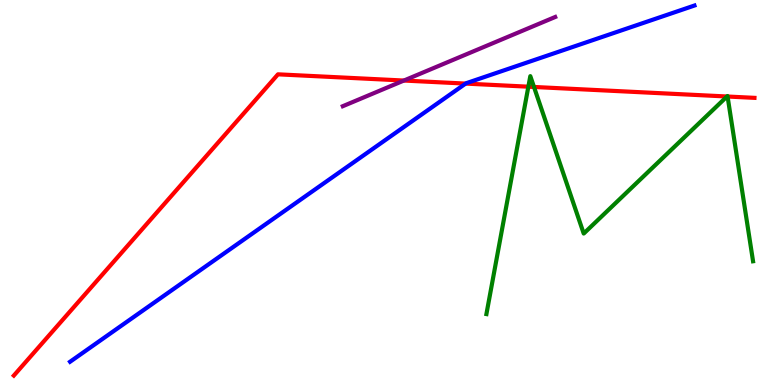[{'lines': ['blue', 'red'], 'intersections': [{'x': 6.01, 'y': 7.83}]}, {'lines': ['green', 'red'], 'intersections': [{'x': 6.82, 'y': 7.75}, {'x': 6.89, 'y': 7.74}, {'x': 9.38, 'y': 7.49}, {'x': 9.39, 'y': 7.49}]}, {'lines': ['purple', 'red'], 'intersections': [{'x': 5.21, 'y': 7.91}]}, {'lines': ['blue', 'green'], 'intersections': []}, {'lines': ['blue', 'purple'], 'intersections': []}, {'lines': ['green', 'purple'], 'intersections': []}]